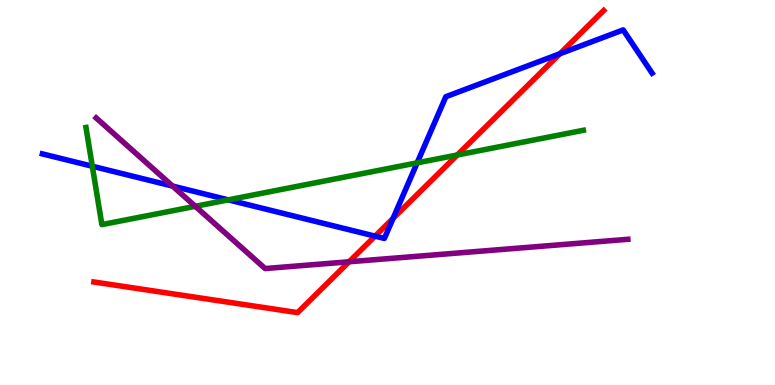[{'lines': ['blue', 'red'], 'intersections': [{'x': 4.84, 'y': 3.87}, {'x': 5.07, 'y': 4.33}, {'x': 7.22, 'y': 8.6}]}, {'lines': ['green', 'red'], 'intersections': [{'x': 5.9, 'y': 5.97}]}, {'lines': ['purple', 'red'], 'intersections': [{'x': 4.5, 'y': 3.2}]}, {'lines': ['blue', 'green'], 'intersections': [{'x': 1.19, 'y': 5.68}, {'x': 2.95, 'y': 4.81}, {'x': 5.38, 'y': 5.77}]}, {'lines': ['blue', 'purple'], 'intersections': [{'x': 2.23, 'y': 5.17}]}, {'lines': ['green', 'purple'], 'intersections': [{'x': 2.52, 'y': 4.64}]}]